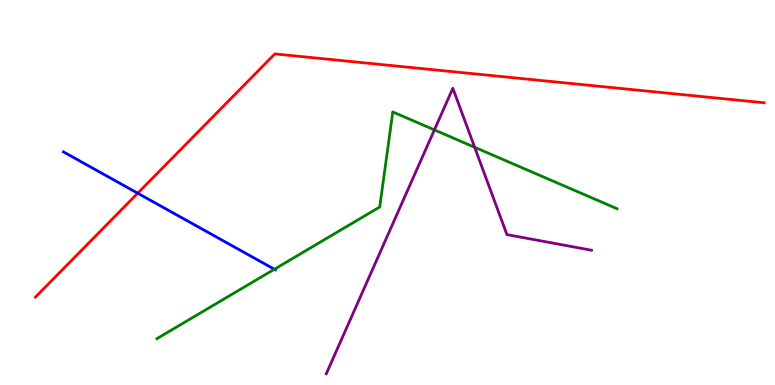[{'lines': ['blue', 'red'], 'intersections': [{'x': 1.78, 'y': 4.98}]}, {'lines': ['green', 'red'], 'intersections': []}, {'lines': ['purple', 'red'], 'intersections': []}, {'lines': ['blue', 'green'], 'intersections': [{'x': 3.54, 'y': 3.01}]}, {'lines': ['blue', 'purple'], 'intersections': []}, {'lines': ['green', 'purple'], 'intersections': [{'x': 5.61, 'y': 6.63}, {'x': 6.12, 'y': 6.17}]}]